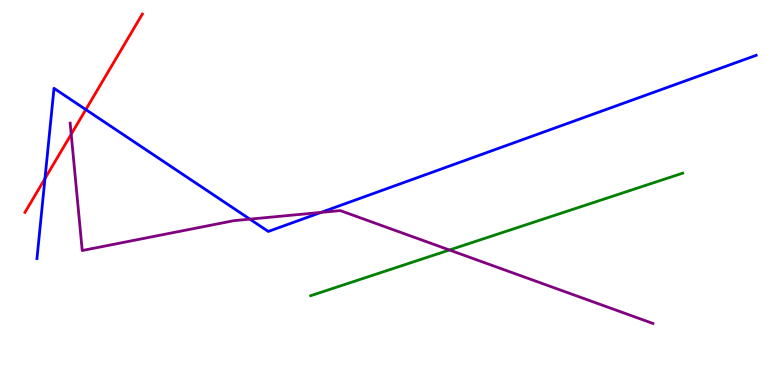[{'lines': ['blue', 'red'], 'intersections': [{'x': 0.58, 'y': 5.36}, {'x': 1.11, 'y': 7.15}]}, {'lines': ['green', 'red'], 'intersections': []}, {'lines': ['purple', 'red'], 'intersections': [{'x': 0.919, 'y': 6.51}]}, {'lines': ['blue', 'green'], 'intersections': []}, {'lines': ['blue', 'purple'], 'intersections': [{'x': 3.22, 'y': 4.31}, {'x': 4.14, 'y': 4.48}]}, {'lines': ['green', 'purple'], 'intersections': [{'x': 5.8, 'y': 3.51}]}]